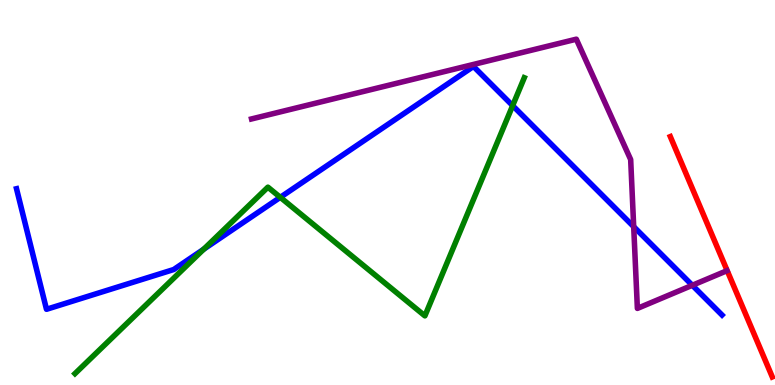[{'lines': ['blue', 'red'], 'intersections': []}, {'lines': ['green', 'red'], 'intersections': []}, {'lines': ['purple', 'red'], 'intersections': []}, {'lines': ['blue', 'green'], 'intersections': [{'x': 2.63, 'y': 3.53}, {'x': 3.62, 'y': 4.87}, {'x': 6.61, 'y': 7.26}]}, {'lines': ['blue', 'purple'], 'intersections': [{'x': 8.18, 'y': 4.11}, {'x': 8.93, 'y': 2.59}]}, {'lines': ['green', 'purple'], 'intersections': []}]